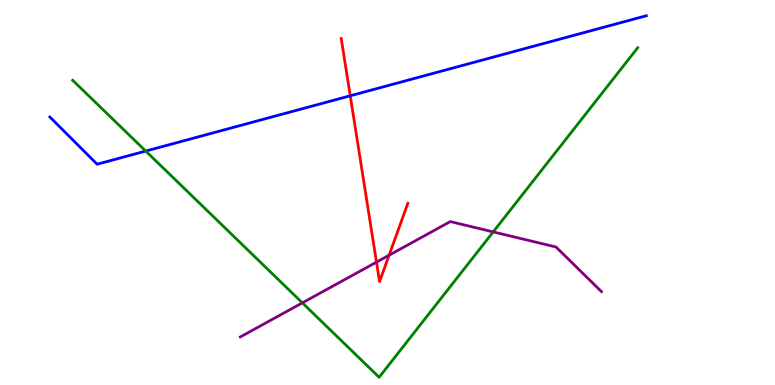[{'lines': ['blue', 'red'], 'intersections': [{'x': 4.52, 'y': 7.51}]}, {'lines': ['green', 'red'], 'intersections': []}, {'lines': ['purple', 'red'], 'intersections': [{'x': 4.86, 'y': 3.19}, {'x': 5.02, 'y': 3.37}]}, {'lines': ['blue', 'green'], 'intersections': [{'x': 1.88, 'y': 6.08}]}, {'lines': ['blue', 'purple'], 'intersections': []}, {'lines': ['green', 'purple'], 'intersections': [{'x': 3.9, 'y': 2.13}, {'x': 6.36, 'y': 3.98}]}]